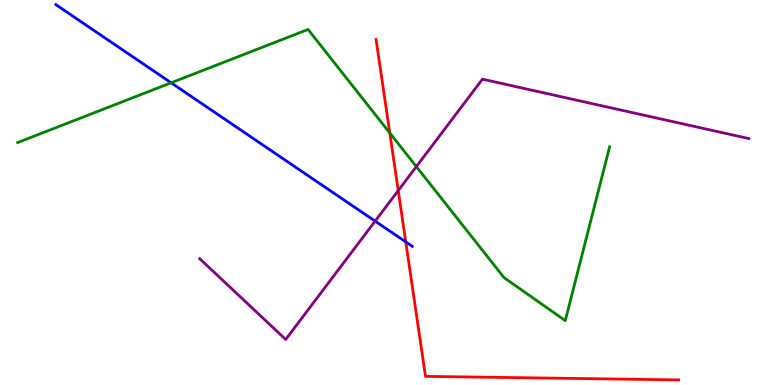[{'lines': ['blue', 'red'], 'intersections': [{'x': 5.24, 'y': 3.72}]}, {'lines': ['green', 'red'], 'intersections': [{'x': 5.03, 'y': 6.55}]}, {'lines': ['purple', 'red'], 'intersections': [{'x': 5.14, 'y': 5.05}]}, {'lines': ['blue', 'green'], 'intersections': [{'x': 2.21, 'y': 7.85}]}, {'lines': ['blue', 'purple'], 'intersections': [{'x': 4.84, 'y': 4.26}]}, {'lines': ['green', 'purple'], 'intersections': [{'x': 5.37, 'y': 5.67}]}]